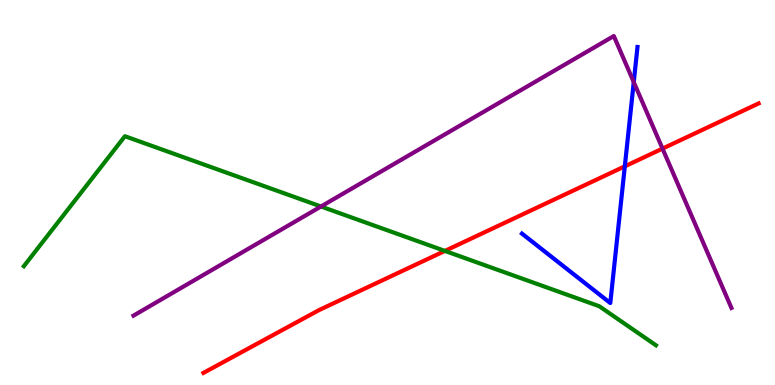[{'lines': ['blue', 'red'], 'intersections': [{'x': 8.06, 'y': 5.68}]}, {'lines': ['green', 'red'], 'intersections': [{'x': 5.74, 'y': 3.48}]}, {'lines': ['purple', 'red'], 'intersections': [{'x': 8.55, 'y': 6.14}]}, {'lines': ['blue', 'green'], 'intersections': []}, {'lines': ['blue', 'purple'], 'intersections': [{'x': 8.18, 'y': 7.87}]}, {'lines': ['green', 'purple'], 'intersections': [{'x': 4.14, 'y': 4.64}]}]